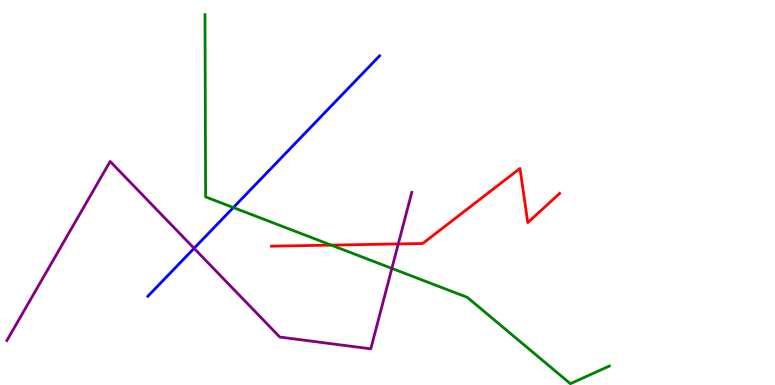[{'lines': ['blue', 'red'], 'intersections': []}, {'lines': ['green', 'red'], 'intersections': [{'x': 4.27, 'y': 3.63}]}, {'lines': ['purple', 'red'], 'intersections': [{'x': 5.14, 'y': 3.66}]}, {'lines': ['blue', 'green'], 'intersections': [{'x': 3.01, 'y': 4.61}]}, {'lines': ['blue', 'purple'], 'intersections': [{'x': 2.5, 'y': 3.55}]}, {'lines': ['green', 'purple'], 'intersections': [{'x': 5.06, 'y': 3.03}]}]